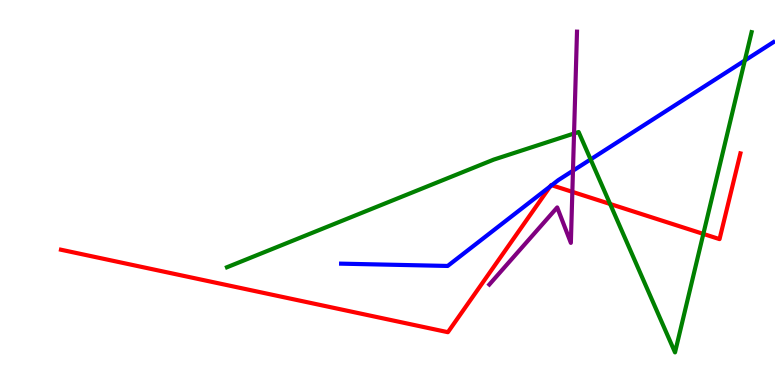[{'lines': ['blue', 'red'], 'intersections': [{'x': 7.1, 'y': 5.16}, {'x': 7.12, 'y': 5.19}]}, {'lines': ['green', 'red'], 'intersections': [{'x': 7.87, 'y': 4.7}, {'x': 9.08, 'y': 3.92}]}, {'lines': ['purple', 'red'], 'intersections': [{'x': 7.39, 'y': 5.02}]}, {'lines': ['blue', 'green'], 'intersections': [{'x': 7.62, 'y': 5.86}, {'x': 9.61, 'y': 8.43}]}, {'lines': ['blue', 'purple'], 'intersections': [{'x': 7.39, 'y': 5.57}]}, {'lines': ['green', 'purple'], 'intersections': [{'x': 7.41, 'y': 6.53}]}]